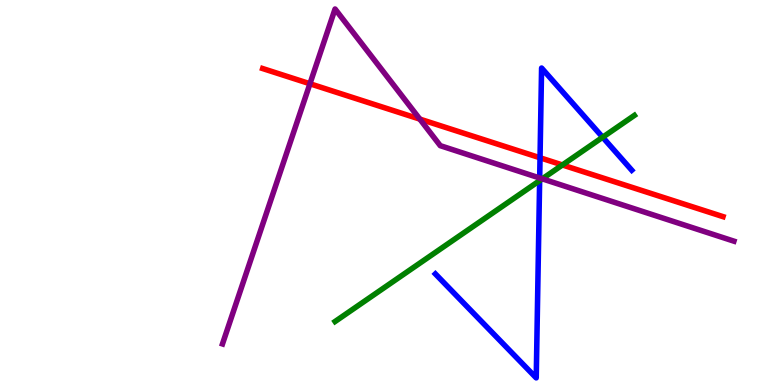[{'lines': ['blue', 'red'], 'intersections': [{'x': 6.97, 'y': 5.9}]}, {'lines': ['green', 'red'], 'intersections': [{'x': 7.26, 'y': 5.72}]}, {'lines': ['purple', 'red'], 'intersections': [{'x': 4.0, 'y': 7.82}, {'x': 5.42, 'y': 6.91}]}, {'lines': ['blue', 'green'], 'intersections': [{'x': 6.96, 'y': 5.31}, {'x': 7.78, 'y': 6.44}]}, {'lines': ['blue', 'purple'], 'intersections': [{'x': 6.96, 'y': 5.38}]}, {'lines': ['green', 'purple'], 'intersections': [{'x': 7.0, 'y': 5.35}]}]